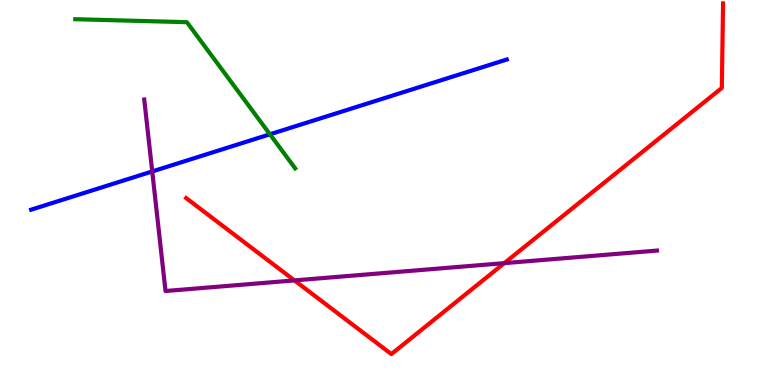[{'lines': ['blue', 'red'], 'intersections': []}, {'lines': ['green', 'red'], 'intersections': []}, {'lines': ['purple', 'red'], 'intersections': [{'x': 3.8, 'y': 2.72}, {'x': 6.51, 'y': 3.17}]}, {'lines': ['blue', 'green'], 'intersections': [{'x': 3.48, 'y': 6.51}]}, {'lines': ['blue', 'purple'], 'intersections': [{'x': 1.96, 'y': 5.55}]}, {'lines': ['green', 'purple'], 'intersections': []}]